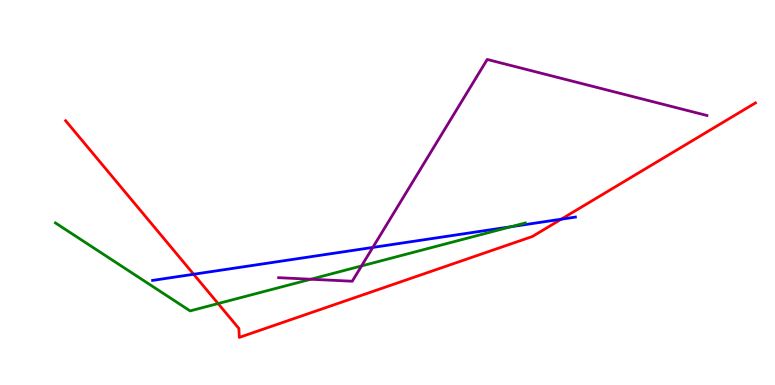[{'lines': ['blue', 'red'], 'intersections': [{'x': 2.5, 'y': 2.88}, {'x': 7.24, 'y': 4.31}]}, {'lines': ['green', 'red'], 'intersections': [{'x': 2.81, 'y': 2.12}]}, {'lines': ['purple', 'red'], 'intersections': []}, {'lines': ['blue', 'green'], 'intersections': [{'x': 6.59, 'y': 4.11}]}, {'lines': ['blue', 'purple'], 'intersections': [{'x': 4.81, 'y': 3.57}]}, {'lines': ['green', 'purple'], 'intersections': [{'x': 4.01, 'y': 2.75}, {'x': 4.67, 'y': 3.09}]}]